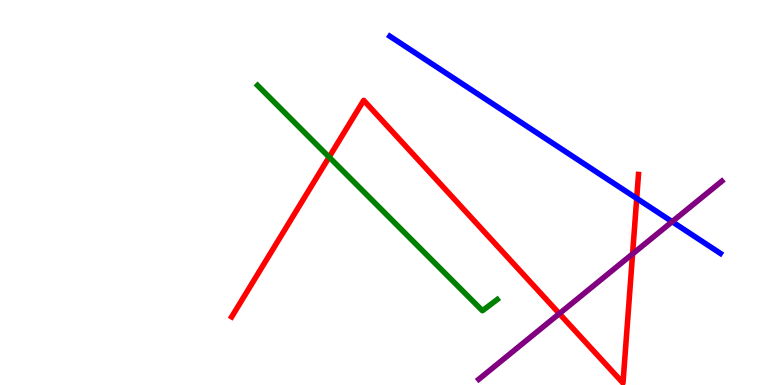[{'lines': ['blue', 'red'], 'intersections': [{'x': 8.22, 'y': 4.85}]}, {'lines': ['green', 'red'], 'intersections': [{'x': 4.25, 'y': 5.92}]}, {'lines': ['purple', 'red'], 'intersections': [{'x': 7.22, 'y': 1.85}, {'x': 8.16, 'y': 3.4}]}, {'lines': ['blue', 'green'], 'intersections': []}, {'lines': ['blue', 'purple'], 'intersections': [{'x': 8.67, 'y': 4.24}]}, {'lines': ['green', 'purple'], 'intersections': []}]